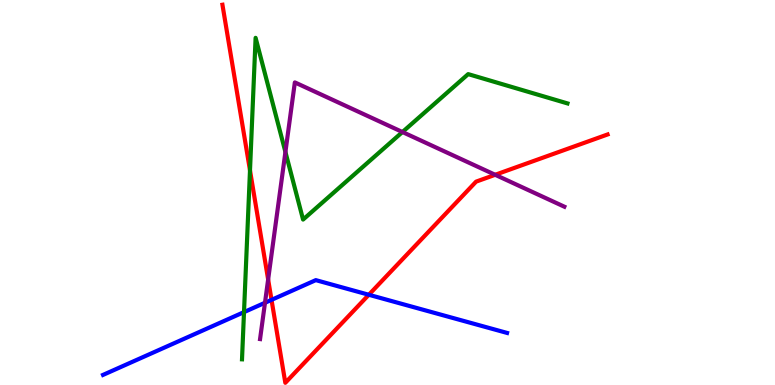[{'lines': ['blue', 'red'], 'intersections': [{'x': 3.5, 'y': 2.21}, {'x': 4.76, 'y': 2.34}]}, {'lines': ['green', 'red'], 'intersections': [{'x': 3.23, 'y': 5.57}]}, {'lines': ['purple', 'red'], 'intersections': [{'x': 3.46, 'y': 2.74}, {'x': 6.39, 'y': 5.46}]}, {'lines': ['blue', 'green'], 'intersections': [{'x': 3.15, 'y': 1.89}]}, {'lines': ['blue', 'purple'], 'intersections': [{'x': 3.42, 'y': 2.14}]}, {'lines': ['green', 'purple'], 'intersections': [{'x': 3.68, 'y': 6.05}, {'x': 5.19, 'y': 6.57}]}]